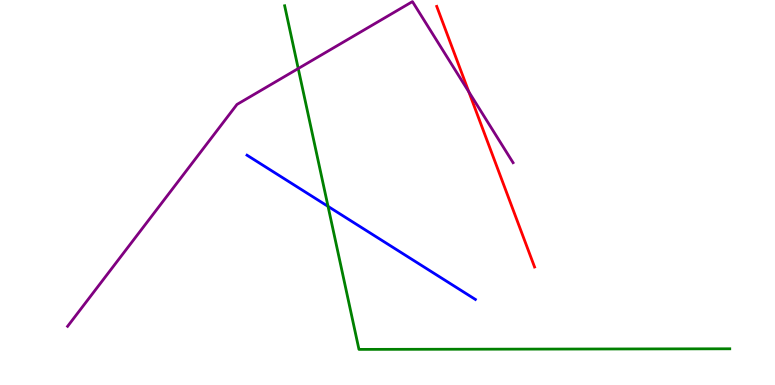[{'lines': ['blue', 'red'], 'intersections': []}, {'lines': ['green', 'red'], 'intersections': []}, {'lines': ['purple', 'red'], 'intersections': [{'x': 6.05, 'y': 7.61}]}, {'lines': ['blue', 'green'], 'intersections': [{'x': 4.23, 'y': 4.64}]}, {'lines': ['blue', 'purple'], 'intersections': []}, {'lines': ['green', 'purple'], 'intersections': [{'x': 3.85, 'y': 8.22}]}]